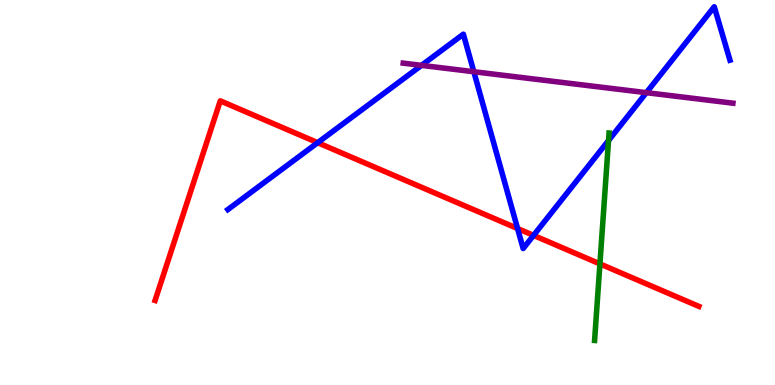[{'lines': ['blue', 'red'], 'intersections': [{'x': 4.1, 'y': 6.29}, {'x': 6.68, 'y': 4.06}, {'x': 6.88, 'y': 3.89}]}, {'lines': ['green', 'red'], 'intersections': [{'x': 7.74, 'y': 3.15}]}, {'lines': ['purple', 'red'], 'intersections': []}, {'lines': ['blue', 'green'], 'intersections': [{'x': 7.85, 'y': 6.35}]}, {'lines': ['blue', 'purple'], 'intersections': [{'x': 5.44, 'y': 8.3}, {'x': 6.11, 'y': 8.14}, {'x': 8.34, 'y': 7.59}]}, {'lines': ['green', 'purple'], 'intersections': []}]